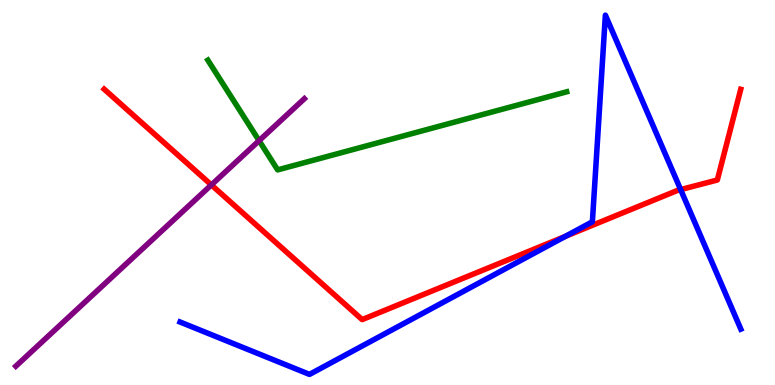[{'lines': ['blue', 'red'], 'intersections': [{'x': 7.3, 'y': 3.86}, {'x': 8.78, 'y': 5.08}]}, {'lines': ['green', 'red'], 'intersections': []}, {'lines': ['purple', 'red'], 'intersections': [{'x': 2.73, 'y': 5.2}]}, {'lines': ['blue', 'green'], 'intersections': []}, {'lines': ['blue', 'purple'], 'intersections': []}, {'lines': ['green', 'purple'], 'intersections': [{'x': 3.34, 'y': 6.35}]}]